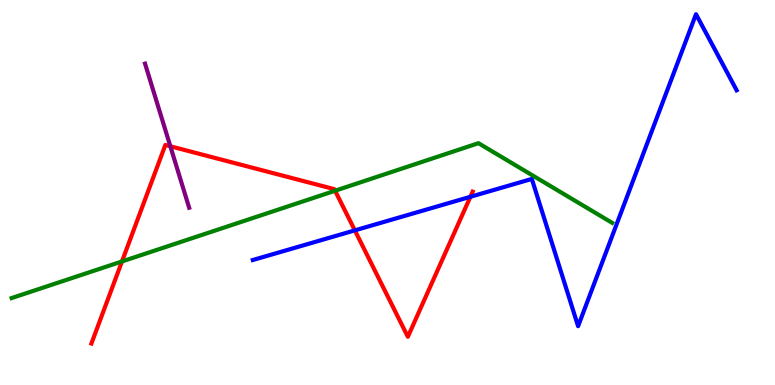[{'lines': ['blue', 'red'], 'intersections': [{'x': 4.58, 'y': 4.02}, {'x': 6.07, 'y': 4.89}]}, {'lines': ['green', 'red'], 'intersections': [{'x': 1.57, 'y': 3.21}, {'x': 4.32, 'y': 5.05}]}, {'lines': ['purple', 'red'], 'intersections': [{'x': 2.2, 'y': 6.2}]}, {'lines': ['blue', 'green'], 'intersections': []}, {'lines': ['blue', 'purple'], 'intersections': []}, {'lines': ['green', 'purple'], 'intersections': []}]